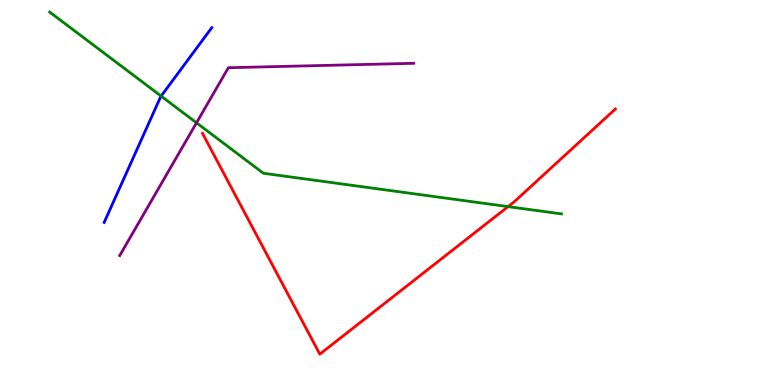[{'lines': ['blue', 'red'], 'intersections': []}, {'lines': ['green', 'red'], 'intersections': [{'x': 6.56, 'y': 4.63}]}, {'lines': ['purple', 'red'], 'intersections': []}, {'lines': ['blue', 'green'], 'intersections': [{'x': 2.08, 'y': 7.5}]}, {'lines': ['blue', 'purple'], 'intersections': []}, {'lines': ['green', 'purple'], 'intersections': [{'x': 2.54, 'y': 6.81}]}]